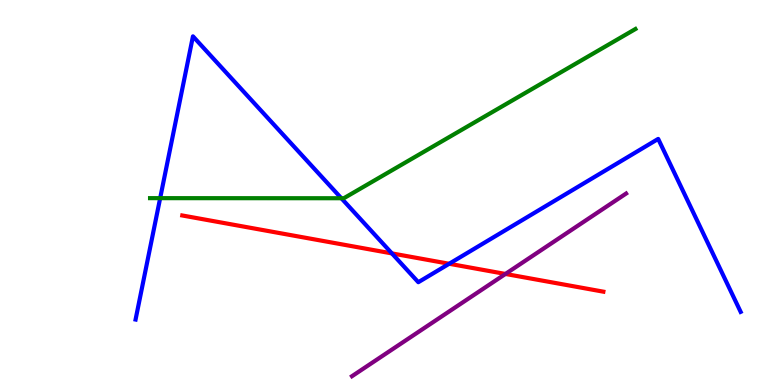[{'lines': ['blue', 'red'], 'intersections': [{'x': 5.06, 'y': 3.42}, {'x': 5.8, 'y': 3.15}]}, {'lines': ['green', 'red'], 'intersections': []}, {'lines': ['purple', 'red'], 'intersections': [{'x': 6.52, 'y': 2.88}]}, {'lines': ['blue', 'green'], 'intersections': [{'x': 2.07, 'y': 4.85}, {'x': 4.4, 'y': 4.85}]}, {'lines': ['blue', 'purple'], 'intersections': []}, {'lines': ['green', 'purple'], 'intersections': []}]